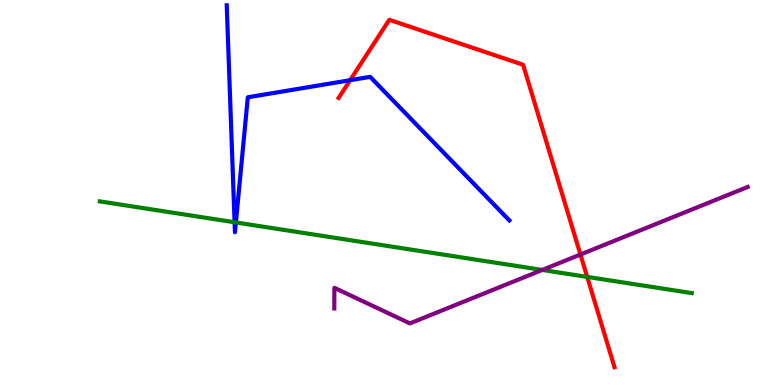[{'lines': ['blue', 'red'], 'intersections': [{'x': 4.52, 'y': 7.92}]}, {'lines': ['green', 'red'], 'intersections': [{'x': 7.58, 'y': 2.81}]}, {'lines': ['purple', 'red'], 'intersections': [{'x': 7.49, 'y': 3.39}]}, {'lines': ['blue', 'green'], 'intersections': [{'x': 3.03, 'y': 4.23}, {'x': 3.04, 'y': 4.22}]}, {'lines': ['blue', 'purple'], 'intersections': []}, {'lines': ['green', 'purple'], 'intersections': [{'x': 7.0, 'y': 2.99}]}]